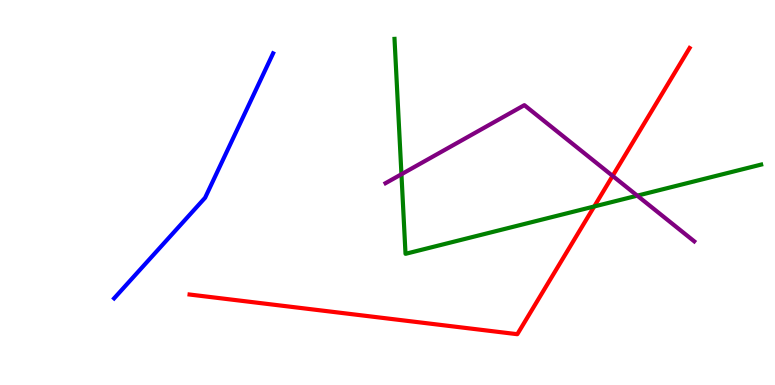[{'lines': ['blue', 'red'], 'intersections': []}, {'lines': ['green', 'red'], 'intersections': [{'x': 7.67, 'y': 4.64}]}, {'lines': ['purple', 'red'], 'intersections': [{'x': 7.9, 'y': 5.43}]}, {'lines': ['blue', 'green'], 'intersections': []}, {'lines': ['blue', 'purple'], 'intersections': []}, {'lines': ['green', 'purple'], 'intersections': [{'x': 5.18, 'y': 5.47}, {'x': 8.22, 'y': 4.92}]}]